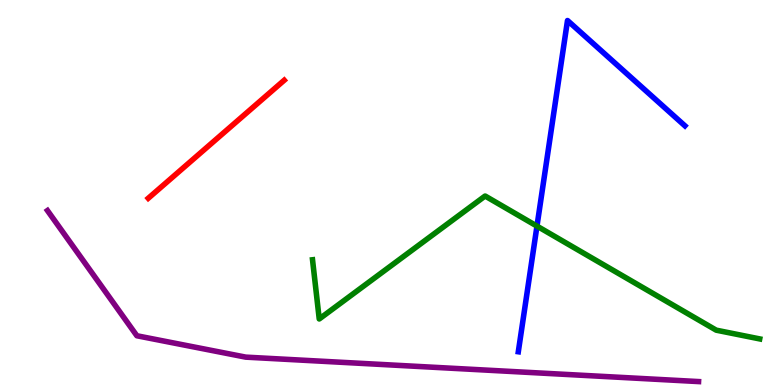[{'lines': ['blue', 'red'], 'intersections': []}, {'lines': ['green', 'red'], 'intersections': []}, {'lines': ['purple', 'red'], 'intersections': []}, {'lines': ['blue', 'green'], 'intersections': [{'x': 6.93, 'y': 4.13}]}, {'lines': ['blue', 'purple'], 'intersections': []}, {'lines': ['green', 'purple'], 'intersections': []}]